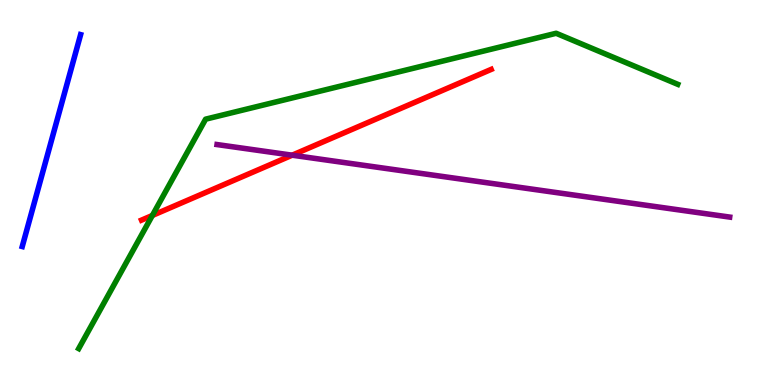[{'lines': ['blue', 'red'], 'intersections': []}, {'lines': ['green', 'red'], 'intersections': [{'x': 1.97, 'y': 4.4}]}, {'lines': ['purple', 'red'], 'intersections': [{'x': 3.77, 'y': 5.97}]}, {'lines': ['blue', 'green'], 'intersections': []}, {'lines': ['blue', 'purple'], 'intersections': []}, {'lines': ['green', 'purple'], 'intersections': []}]